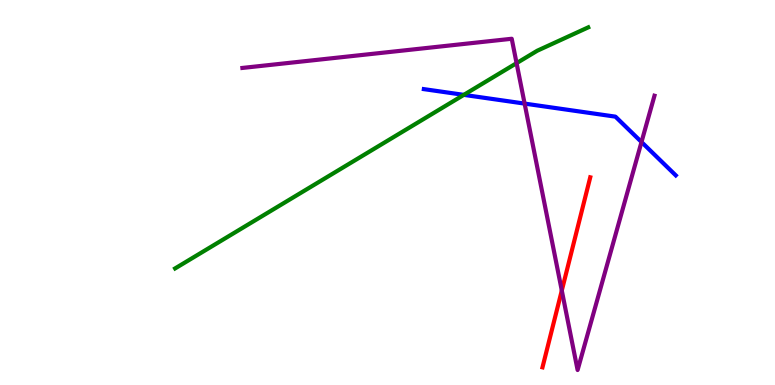[{'lines': ['blue', 'red'], 'intersections': []}, {'lines': ['green', 'red'], 'intersections': []}, {'lines': ['purple', 'red'], 'intersections': [{'x': 7.25, 'y': 2.45}]}, {'lines': ['blue', 'green'], 'intersections': [{'x': 5.98, 'y': 7.54}]}, {'lines': ['blue', 'purple'], 'intersections': [{'x': 6.77, 'y': 7.31}, {'x': 8.28, 'y': 6.31}]}, {'lines': ['green', 'purple'], 'intersections': [{'x': 6.67, 'y': 8.36}]}]